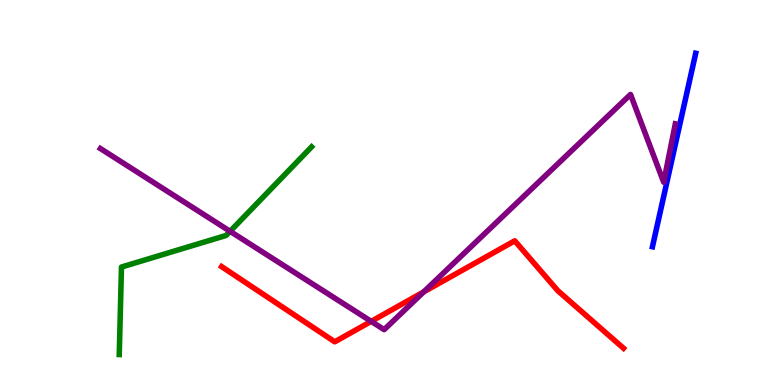[{'lines': ['blue', 'red'], 'intersections': []}, {'lines': ['green', 'red'], 'intersections': []}, {'lines': ['purple', 'red'], 'intersections': [{'x': 4.79, 'y': 1.65}, {'x': 5.47, 'y': 2.42}]}, {'lines': ['blue', 'green'], 'intersections': []}, {'lines': ['blue', 'purple'], 'intersections': []}, {'lines': ['green', 'purple'], 'intersections': [{'x': 2.97, 'y': 3.99}]}]